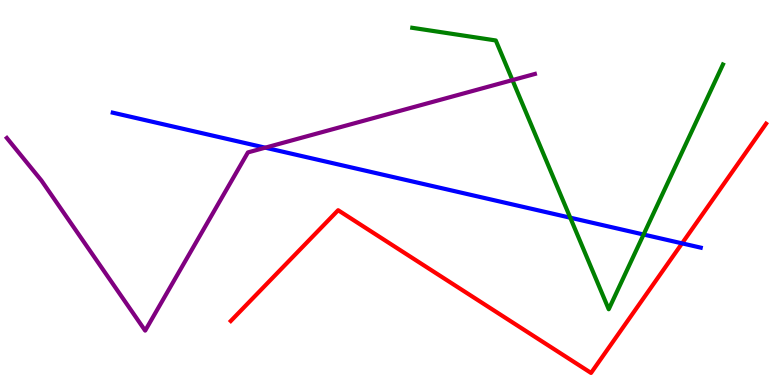[{'lines': ['blue', 'red'], 'intersections': [{'x': 8.8, 'y': 3.68}]}, {'lines': ['green', 'red'], 'intersections': []}, {'lines': ['purple', 'red'], 'intersections': []}, {'lines': ['blue', 'green'], 'intersections': [{'x': 7.36, 'y': 4.35}, {'x': 8.3, 'y': 3.91}]}, {'lines': ['blue', 'purple'], 'intersections': [{'x': 3.42, 'y': 6.16}]}, {'lines': ['green', 'purple'], 'intersections': [{'x': 6.61, 'y': 7.92}]}]